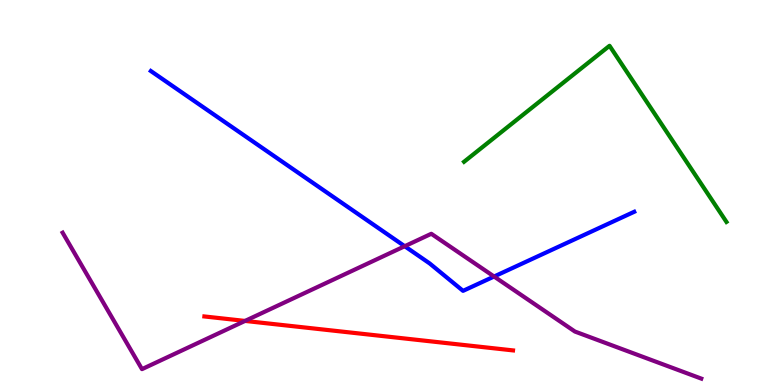[{'lines': ['blue', 'red'], 'intersections': []}, {'lines': ['green', 'red'], 'intersections': []}, {'lines': ['purple', 'red'], 'intersections': [{'x': 3.16, 'y': 1.66}]}, {'lines': ['blue', 'green'], 'intersections': []}, {'lines': ['blue', 'purple'], 'intersections': [{'x': 5.22, 'y': 3.6}, {'x': 6.38, 'y': 2.82}]}, {'lines': ['green', 'purple'], 'intersections': []}]